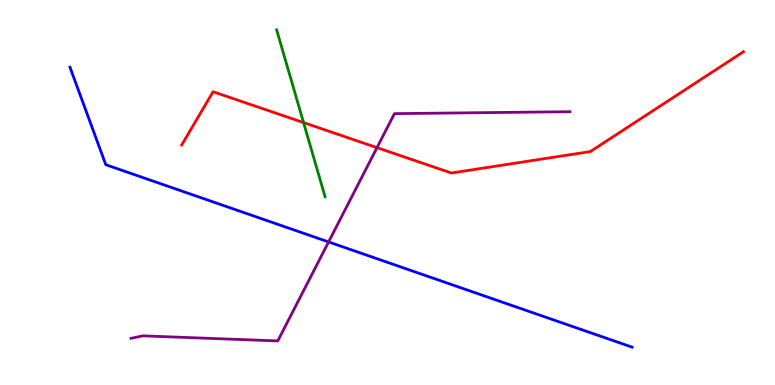[{'lines': ['blue', 'red'], 'intersections': []}, {'lines': ['green', 'red'], 'intersections': [{'x': 3.92, 'y': 6.82}]}, {'lines': ['purple', 'red'], 'intersections': [{'x': 4.86, 'y': 6.17}]}, {'lines': ['blue', 'green'], 'intersections': []}, {'lines': ['blue', 'purple'], 'intersections': [{'x': 4.24, 'y': 3.72}]}, {'lines': ['green', 'purple'], 'intersections': []}]